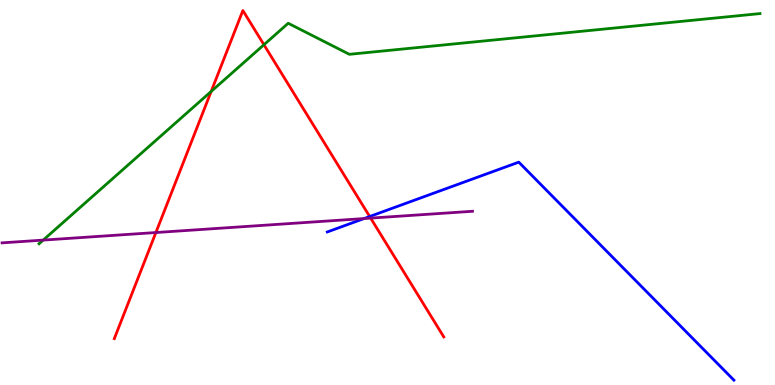[{'lines': ['blue', 'red'], 'intersections': [{'x': 4.77, 'y': 4.38}]}, {'lines': ['green', 'red'], 'intersections': [{'x': 2.72, 'y': 7.62}, {'x': 3.41, 'y': 8.84}]}, {'lines': ['purple', 'red'], 'intersections': [{'x': 2.01, 'y': 3.96}, {'x': 4.78, 'y': 4.33}]}, {'lines': ['blue', 'green'], 'intersections': []}, {'lines': ['blue', 'purple'], 'intersections': [{'x': 4.7, 'y': 4.32}]}, {'lines': ['green', 'purple'], 'intersections': [{'x': 0.557, 'y': 3.76}]}]